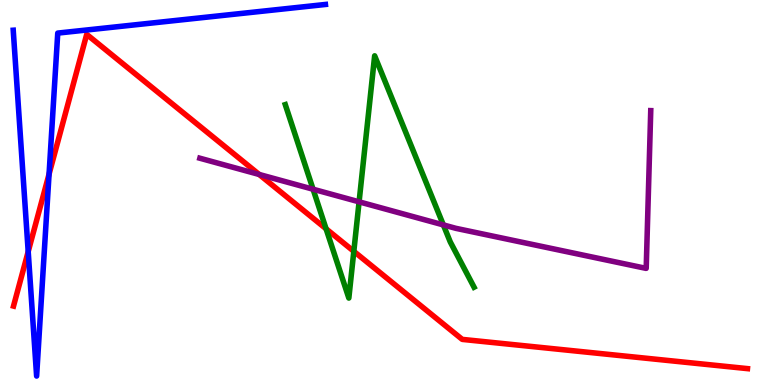[{'lines': ['blue', 'red'], 'intersections': [{'x': 0.364, 'y': 3.46}, {'x': 0.633, 'y': 5.48}]}, {'lines': ['green', 'red'], 'intersections': [{'x': 4.21, 'y': 4.06}, {'x': 4.57, 'y': 3.47}]}, {'lines': ['purple', 'red'], 'intersections': [{'x': 3.34, 'y': 5.47}]}, {'lines': ['blue', 'green'], 'intersections': []}, {'lines': ['blue', 'purple'], 'intersections': []}, {'lines': ['green', 'purple'], 'intersections': [{'x': 4.04, 'y': 5.08}, {'x': 4.63, 'y': 4.76}, {'x': 5.72, 'y': 4.16}]}]